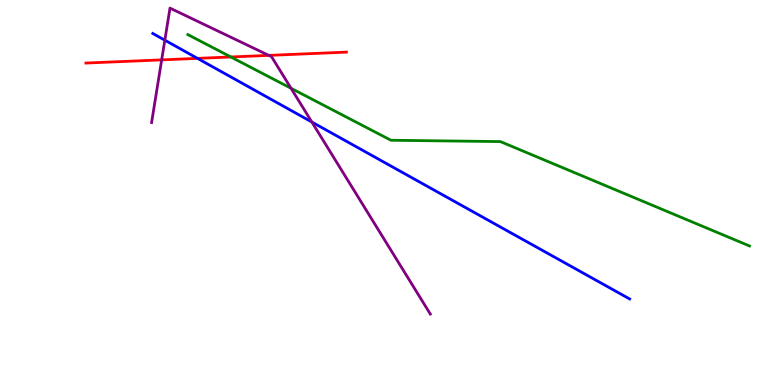[{'lines': ['blue', 'red'], 'intersections': [{'x': 2.55, 'y': 8.48}]}, {'lines': ['green', 'red'], 'intersections': [{'x': 2.98, 'y': 8.52}]}, {'lines': ['purple', 'red'], 'intersections': [{'x': 2.09, 'y': 8.44}, {'x': 3.47, 'y': 8.56}]}, {'lines': ['blue', 'green'], 'intersections': []}, {'lines': ['blue', 'purple'], 'intersections': [{'x': 2.13, 'y': 8.96}, {'x': 4.02, 'y': 6.83}]}, {'lines': ['green', 'purple'], 'intersections': [{'x': 3.76, 'y': 7.71}]}]